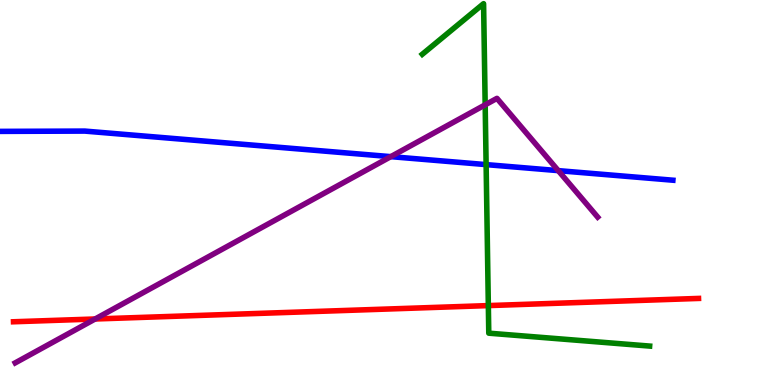[{'lines': ['blue', 'red'], 'intersections': []}, {'lines': ['green', 'red'], 'intersections': [{'x': 6.3, 'y': 2.06}]}, {'lines': ['purple', 'red'], 'intersections': [{'x': 1.23, 'y': 1.71}]}, {'lines': ['blue', 'green'], 'intersections': [{'x': 6.27, 'y': 5.72}]}, {'lines': ['blue', 'purple'], 'intersections': [{'x': 5.04, 'y': 5.93}, {'x': 7.2, 'y': 5.57}]}, {'lines': ['green', 'purple'], 'intersections': [{'x': 6.26, 'y': 7.28}]}]